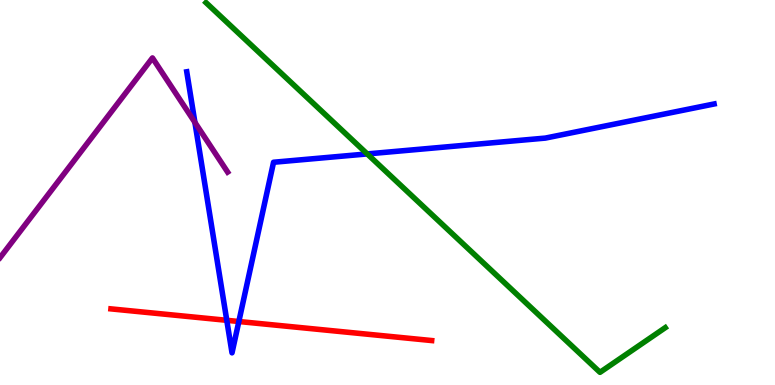[{'lines': ['blue', 'red'], 'intersections': [{'x': 2.93, 'y': 1.68}, {'x': 3.08, 'y': 1.65}]}, {'lines': ['green', 'red'], 'intersections': []}, {'lines': ['purple', 'red'], 'intersections': []}, {'lines': ['blue', 'green'], 'intersections': [{'x': 4.74, 'y': 6.0}]}, {'lines': ['blue', 'purple'], 'intersections': [{'x': 2.51, 'y': 6.82}]}, {'lines': ['green', 'purple'], 'intersections': []}]